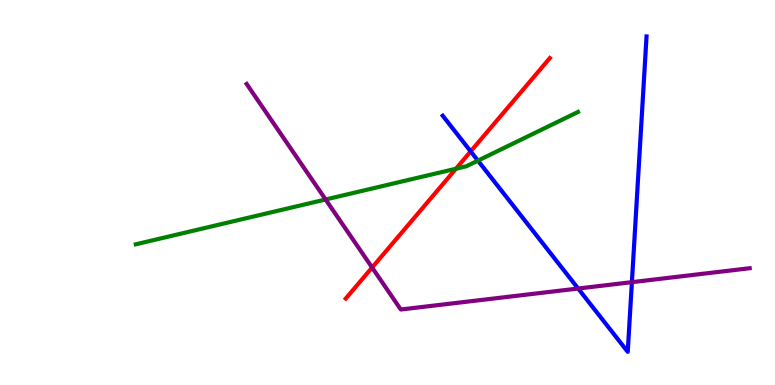[{'lines': ['blue', 'red'], 'intersections': [{'x': 6.07, 'y': 6.07}]}, {'lines': ['green', 'red'], 'intersections': [{'x': 5.88, 'y': 5.62}]}, {'lines': ['purple', 'red'], 'intersections': [{'x': 4.8, 'y': 3.05}]}, {'lines': ['blue', 'green'], 'intersections': [{'x': 6.17, 'y': 5.83}]}, {'lines': ['blue', 'purple'], 'intersections': [{'x': 7.46, 'y': 2.51}, {'x': 8.15, 'y': 2.67}]}, {'lines': ['green', 'purple'], 'intersections': [{'x': 4.2, 'y': 4.82}]}]